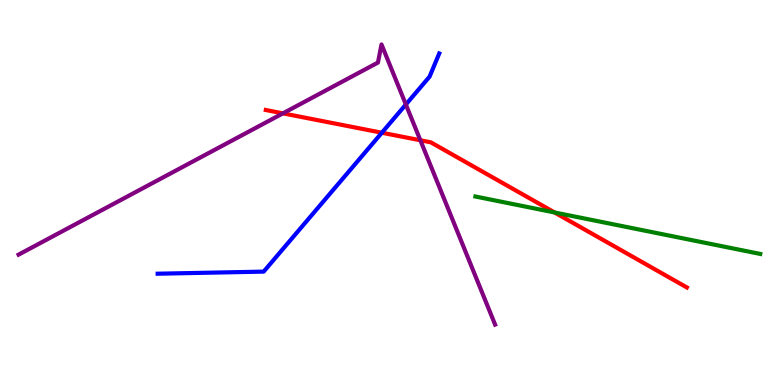[{'lines': ['blue', 'red'], 'intersections': [{'x': 4.93, 'y': 6.55}]}, {'lines': ['green', 'red'], 'intersections': [{'x': 7.16, 'y': 4.48}]}, {'lines': ['purple', 'red'], 'intersections': [{'x': 3.65, 'y': 7.06}, {'x': 5.42, 'y': 6.36}]}, {'lines': ['blue', 'green'], 'intersections': []}, {'lines': ['blue', 'purple'], 'intersections': [{'x': 5.24, 'y': 7.29}]}, {'lines': ['green', 'purple'], 'intersections': []}]